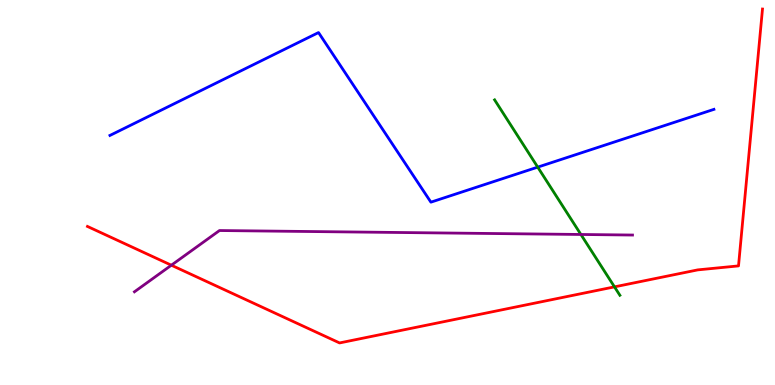[{'lines': ['blue', 'red'], 'intersections': []}, {'lines': ['green', 'red'], 'intersections': [{'x': 7.93, 'y': 2.55}]}, {'lines': ['purple', 'red'], 'intersections': [{'x': 2.21, 'y': 3.11}]}, {'lines': ['blue', 'green'], 'intersections': [{'x': 6.94, 'y': 5.66}]}, {'lines': ['blue', 'purple'], 'intersections': []}, {'lines': ['green', 'purple'], 'intersections': [{'x': 7.5, 'y': 3.91}]}]